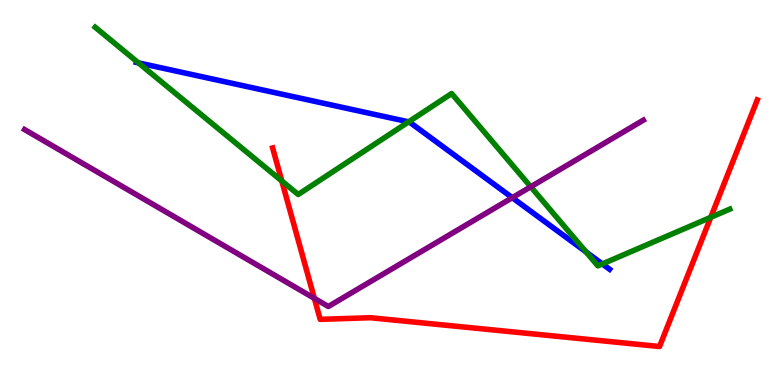[{'lines': ['blue', 'red'], 'intersections': []}, {'lines': ['green', 'red'], 'intersections': [{'x': 3.64, 'y': 5.3}, {'x': 9.17, 'y': 4.36}]}, {'lines': ['purple', 'red'], 'intersections': [{'x': 4.06, 'y': 2.25}]}, {'lines': ['blue', 'green'], 'intersections': [{'x': 1.79, 'y': 8.37}, {'x': 5.27, 'y': 6.84}, {'x': 7.56, 'y': 3.46}, {'x': 7.77, 'y': 3.14}]}, {'lines': ['blue', 'purple'], 'intersections': [{'x': 6.61, 'y': 4.87}]}, {'lines': ['green', 'purple'], 'intersections': [{'x': 6.85, 'y': 5.15}]}]